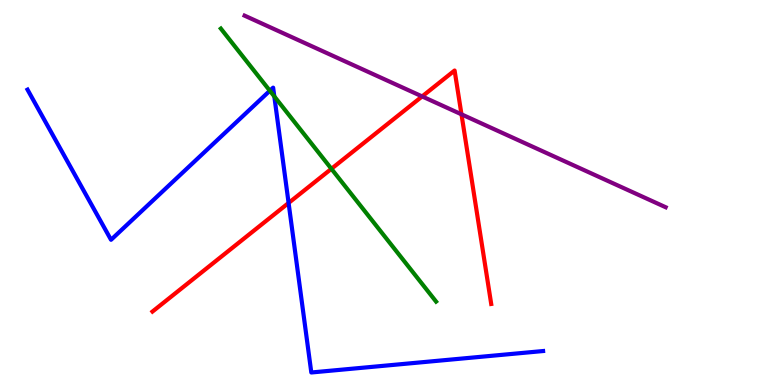[{'lines': ['blue', 'red'], 'intersections': [{'x': 3.72, 'y': 4.73}]}, {'lines': ['green', 'red'], 'intersections': [{'x': 4.28, 'y': 5.62}]}, {'lines': ['purple', 'red'], 'intersections': [{'x': 5.45, 'y': 7.5}, {'x': 5.95, 'y': 7.03}]}, {'lines': ['blue', 'green'], 'intersections': [{'x': 3.48, 'y': 7.64}, {'x': 3.54, 'y': 7.5}]}, {'lines': ['blue', 'purple'], 'intersections': []}, {'lines': ['green', 'purple'], 'intersections': []}]